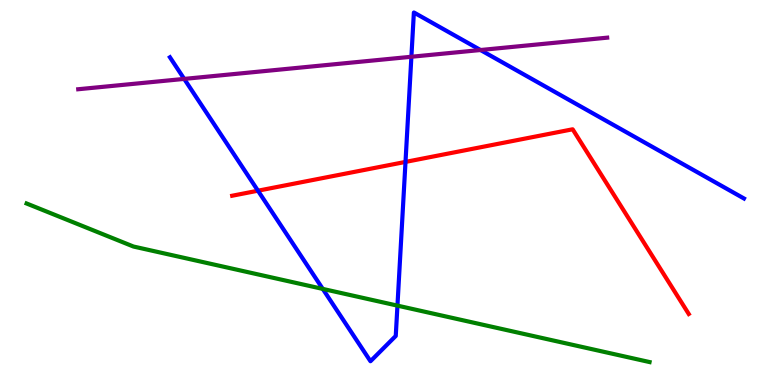[{'lines': ['blue', 'red'], 'intersections': [{'x': 3.33, 'y': 5.05}, {'x': 5.23, 'y': 5.79}]}, {'lines': ['green', 'red'], 'intersections': []}, {'lines': ['purple', 'red'], 'intersections': []}, {'lines': ['blue', 'green'], 'intersections': [{'x': 4.16, 'y': 2.5}, {'x': 5.13, 'y': 2.06}]}, {'lines': ['blue', 'purple'], 'intersections': [{'x': 2.38, 'y': 7.95}, {'x': 5.31, 'y': 8.53}, {'x': 6.2, 'y': 8.7}]}, {'lines': ['green', 'purple'], 'intersections': []}]